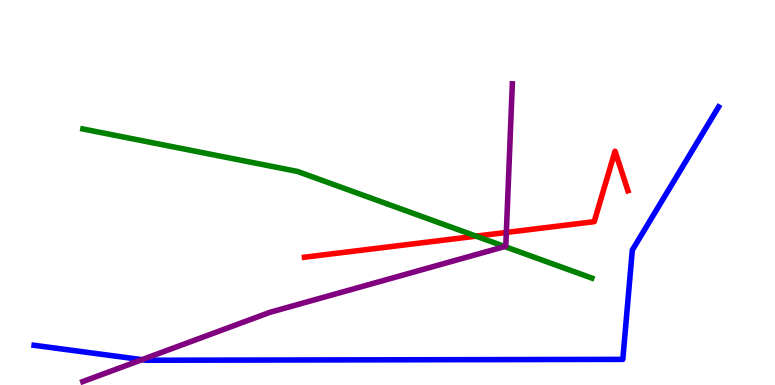[{'lines': ['blue', 'red'], 'intersections': []}, {'lines': ['green', 'red'], 'intersections': [{'x': 6.14, 'y': 3.87}]}, {'lines': ['purple', 'red'], 'intersections': [{'x': 6.53, 'y': 3.96}]}, {'lines': ['blue', 'green'], 'intersections': []}, {'lines': ['blue', 'purple'], 'intersections': [{'x': 1.83, 'y': 0.658}]}, {'lines': ['green', 'purple'], 'intersections': [{'x': 6.51, 'y': 3.6}]}]